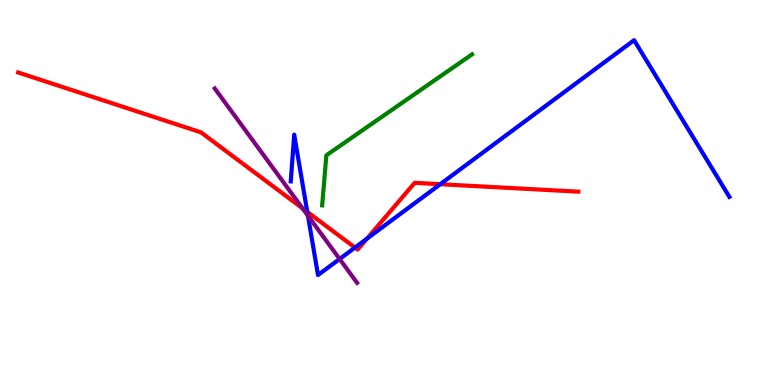[{'lines': ['blue', 'red'], 'intersections': [{'x': 3.97, 'y': 4.5}, {'x': 4.58, 'y': 3.57}, {'x': 4.74, 'y': 3.8}, {'x': 5.68, 'y': 5.22}]}, {'lines': ['green', 'red'], 'intersections': []}, {'lines': ['purple', 'red'], 'intersections': [{'x': 3.9, 'y': 4.59}]}, {'lines': ['blue', 'green'], 'intersections': []}, {'lines': ['blue', 'purple'], 'intersections': [{'x': 3.97, 'y': 4.4}, {'x': 4.38, 'y': 3.27}]}, {'lines': ['green', 'purple'], 'intersections': []}]